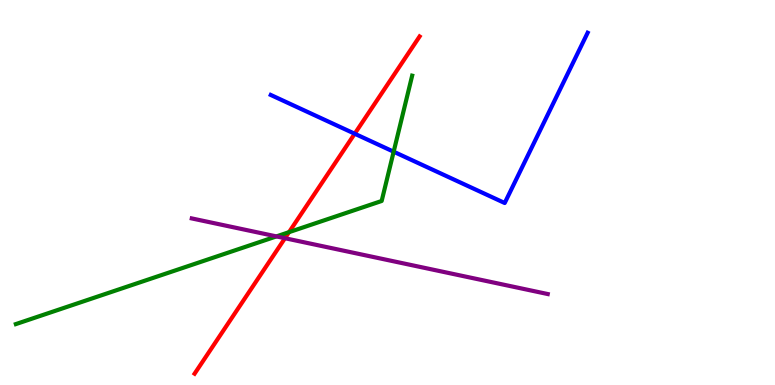[{'lines': ['blue', 'red'], 'intersections': [{'x': 4.58, 'y': 6.53}]}, {'lines': ['green', 'red'], 'intersections': [{'x': 3.73, 'y': 3.97}]}, {'lines': ['purple', 'red'], 'intersections': [{'x': 3.68, 'y': 3.81}]}, {'lines': ['blue', 'green'], 'intersections': [{'x': 5.08, 'y': 6.06}]}, {'lines': ['blue', 'purple'], 'intersections': []}, {'lines': ['green', 'purple'], 'intersections': [{'x': 3.57, 'y': 3.86}]}]